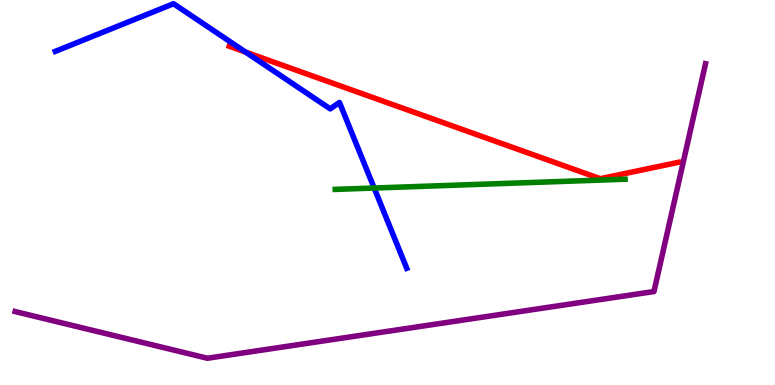[{'lines': ['blue', 'red'], 'intersections': [{'x': 3.17, 'y': 8.65}]}, {'lines': ['green', 'red'], 'intersections': []}, {'lines': ['purple', 'red'], 'intersections': []}, {'lines': ['blue', 'green'], 'intersections': [{'x': 4.83, 'y': 5.12}]}, {'lines': ['blue', 'purple'], 'intersections': []}, {'lines': ['green', 'purple'], 'intersections': []}]